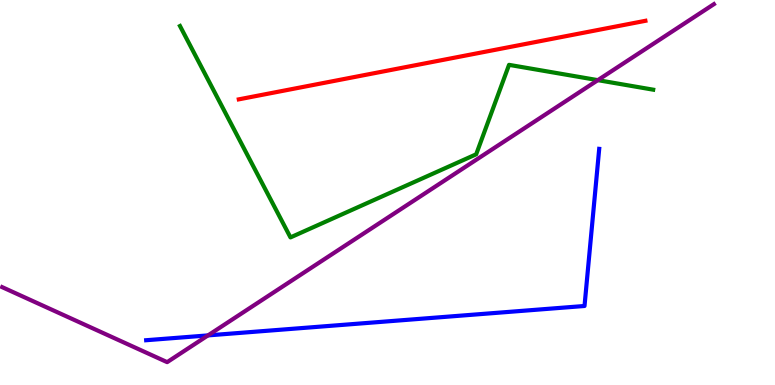[{'lines': ['blue', 'red'], 'intersections': []}, {'lines': ['green', 'red'], 'intersections': []}, {'lines': ['purple', 'red'], 'intersections': []}, {'lines': ['blue', 'green'], 'intersections': []}, {'lines': ['blue', 'purple'], 'intersections': [{'x': 2.68, 'y': 1.29}]}, {'lines': ['green', 'purple'], 'intersections': [{'x': 7.71, 'y': 7.92}]}]